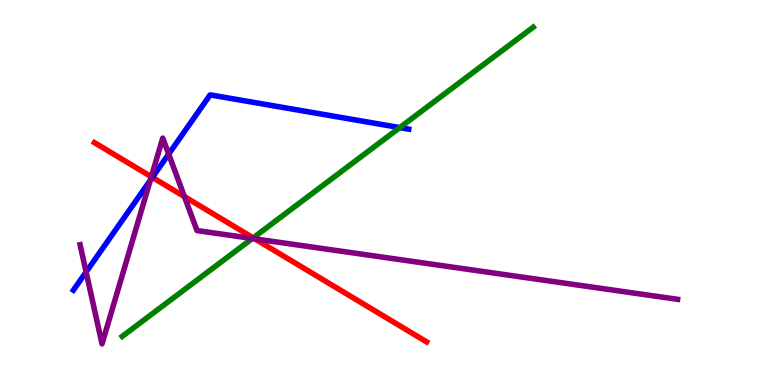[{'lines': ['blue', 'red'], 'intersections': [{'x': 1.97, 'y': 5.39}]}, {'lines': ['green', 'red'], 'intersections': [{'x': 3.27, 'y': 3.82}]}, {'lines': ['purple', 'red'], 'intersections': [{'x': 1.95, 'y': 5.41}, {'x': 2.38, 'y': 4.89}, {'x': 3.29, 'y': 3.8}]}, {'lines': ['blue', 'green'], 'intersections': [{'x': 5.16, 'y': 6.69}]}, {'lines': ['blue', 'purple'], 'intersections': [{'x': 1.11, 'y': 2.94}, {'x': 1.94, 'y': 5.32}, {'x': 2.18, 'y': 6.0}]}, {'lines': ['green', 'purple'], 'intersections': [{'x': 3.26, 'y': 3.81}]}]